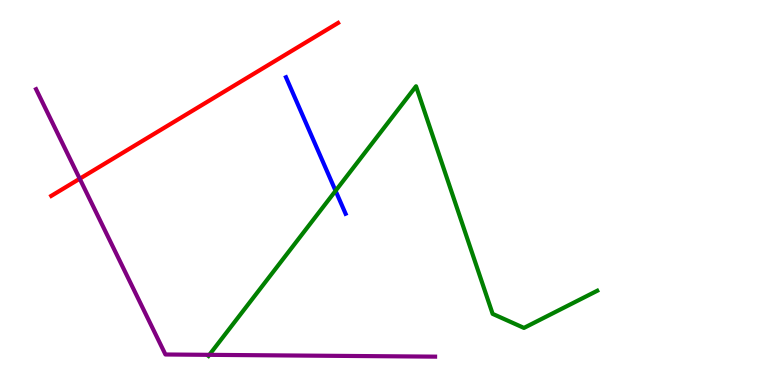[{'lines': ['blue', 'red'], 'intersections': []}, {'lines': ['green', 'red'], 'intersections': []}, {'lines': ['purple', 'red'], 'intersections': [{'x': 1.03, 'y': 5.36}]}, {'lines': ['blue', 'green'], 'intersections': [{'x': 4.33, 'y': 5.04}]}, {'lines': ['blue', 'purple'], 'intersections': []}, {'lines': ['green', 'purple'], 'intersections': [{'x': 2.7, 'y': 0.783}]}]